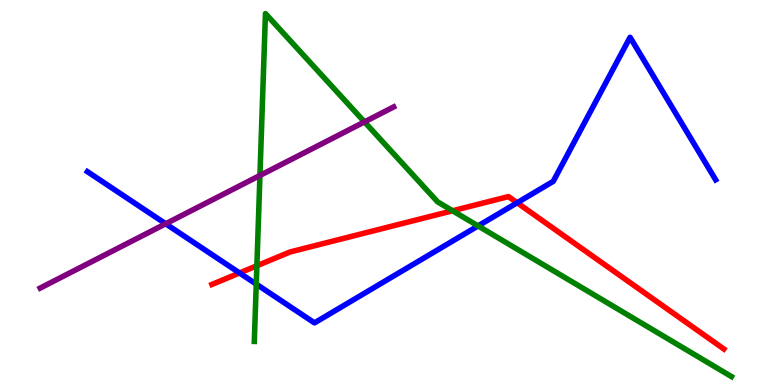[{'lines': ['blue', 'red'], 'intersections': [{'x': 3.09, 'y': 2.91}, {'x': 6.67, 'y': 4.73}]}, {'lines': ['green', 'red'], 'intersections': [{'x': 3.31, 'y': 3.1}, {'x': 5.84, 'y': 4.53}]}, {'lines': ['purple', 'red'], 'intersections': []}, {'lines': ['blue', 'green'], 'intersections': [{'x': 3.31, 'y': 2.62}, {'x': 6.17, 'y': 4.13}]}, {'lines': ['blue', 'purple'], 'intersections': [{'x': 2.14, 'y': 4.19}]}, {'lines': ['green', 'purple'], 'intersections': [{'x': 3.35, 'y': 5.44}, {'x': 4.7, 'y': 6.83}]}]